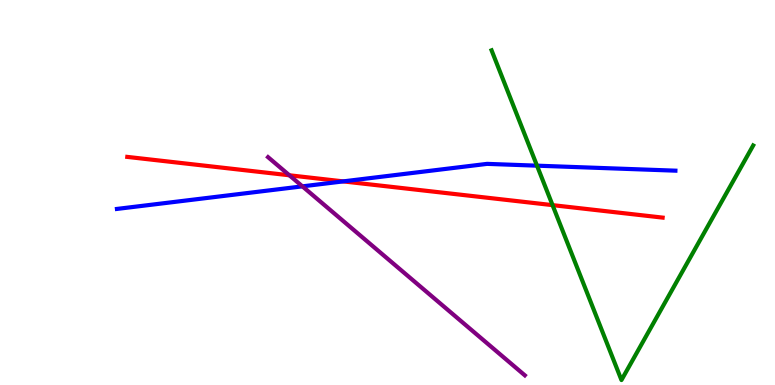[{'lines': ['blue', 'red'], 'intersections': [{'x': 4.43, 'y': 5.29}]}, {'lines': ['green', 'red'], 'intersections': [{'x': 7.13, 'y': 4.67}]}, {'lines': ['purple', 'red'], 'intersections': [{'x': 3.73, 'y': 5.45}]}, {'lines': ['blue', 'green'], 'intersections': [{'x': 6.93, 'y': 5.7}]}, {'lines': ['blue', 'purple'], 'intersections': [{'x': 3.9, 'y': 5.16}]}, {'lines': ['green', 'purple'], 'intersections': []}]